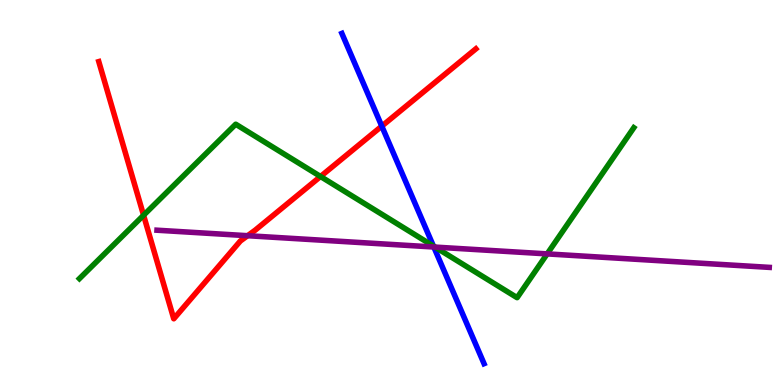[{'lines': ['blue', 'red'], 'intersections': [{'x': 4.93, 'y': 6.72}]}, {'lines': ['green', 'red'], 'intersections': [{'x': 1.85, 'y': 4.41}, {'x': 4.14, 'y': 5.42}]}, {'lines': ['purple', 'red'], 'intersections': [{'x': 3.19, 'y': 3.88}]}, {'lines': ['blue', 'green'], 'intersections': [{'x': 5.59, 'y': 3.61}]}, {'lines': ['blue', 'purple'], 'intersections': [{'x': 5.6, 'y': 3.58}]}, {'lines': ['green', 'purple'], 'intersections': [{'x': 5.61, 'y': 3.58}, {'x': 7.06, 'y': 3.41}]}]